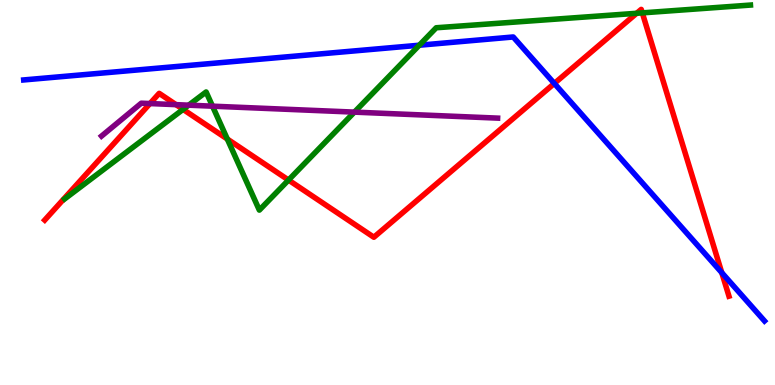[{'lines': ['blue', 'red'], 'intersections': [{'x': 7.15, 'y': 7.83}, {'x': 9.31, 'y': 2.92}]}, {'lines': ['green', 'red'], 'intersections': [{'x': 2.36, 'y': 7.16}, {'x': 2.93, 'y': 6.39}, {'x': 3.72, 'y': 5.32}, {'x': 8.21, 'y': 9.65}, {'x': 8.29, 'y': 9.67}]}, {'lines': ['purple', 'red'], 'intersections': [{'x': 1.94, 'y': 7.31}, {'x': 2.27, 'y': 7.28}]}, {'lines': ['blue', 'green'], 'intersections': [{'x': 5.41, 'y': 8.83}]}, {'lines': ['blue', 'purple'], 'intersections': []}, {'lines': ['green', 'purple'], 'intersections': [{'x': 2.43, 'y': 7.27}, {'x': 2.74, 'y': 7.24}, {'x': 4.57, 'y': 7.09}]}]